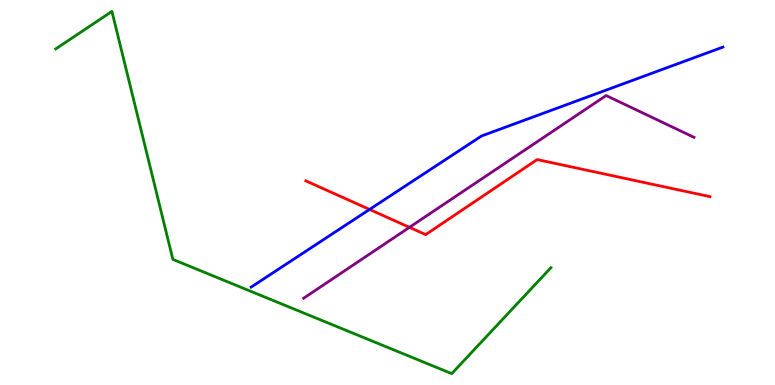[{'lines': ['blue', 'red'], 'intersections': [{'x': 4.77, 'y': 4.56}]}, {'lines': ['green', 'red'], 'intersections': []}, {'lines': ['purple', 'red'], 'intersections': [{'x': 5.28, 'y': 4.09}]}, {'lines': ['blue', 'green'], 'intersections': []}, {'lines': ['blue', 'purple'], 'intersections': []}, {'lines': ['green', 'purple'], 'intersections': []}]